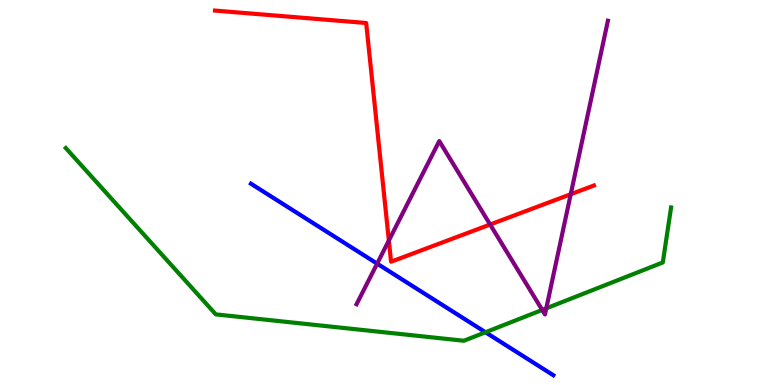[{'lines': ['blue', 'red'], 'intersections': []}, {'lines': ['green', 'red'], 'intersections': []}, {'lines': ['purple', 'red'], 'intersections': [{'x': 5.02, 'y': 3.75}, {'x': 6.32, 'y': 4.17}, {'x': 7.36, 'y': 4.96}]}, {'lines': ['blue', 'green'], 'intersections': [{'x': 6.26, 'y': 1.37}]}, {'lines': ['blue', 'purple'], 'intersections': [{'x': 4.87, 'y': 3.15}]}, {'lines': ['green', 'purple'], 'intersections': [{'x': 7.0, 'y': 1.95}, {'x': 7.05, 'y': 1.99}]}]